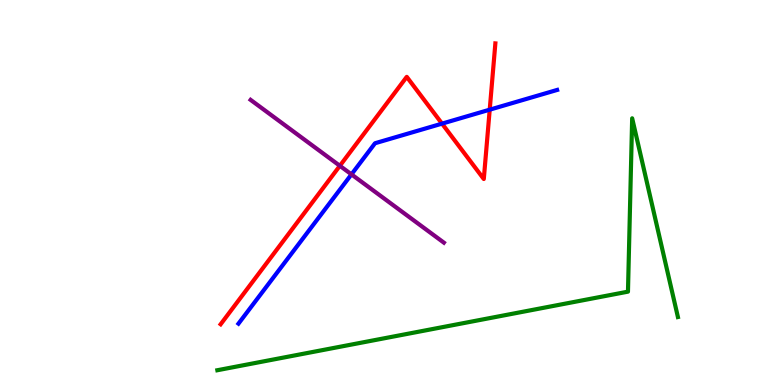[{'lines': ['blue', 'red'], 'intersections': [{'x': 5.7, 'y': 6.79}, {'x': 6.32, 'y': 7.15}]}, {'lines': ['green', 'red'], 'intersections': []}, {'lines': ['purple', 'red'], 'intersections': [{'x': 4.39, 'y': 5.69}]}, {'lines': ['blue', 'green'], 'intersections': []}, {'lines': ['blue', 'purple'], 'intersections': [{'x': 4.53, 'y': 5.47}]}, {'lines': ['green', 'purple'], 'intersections': []}]